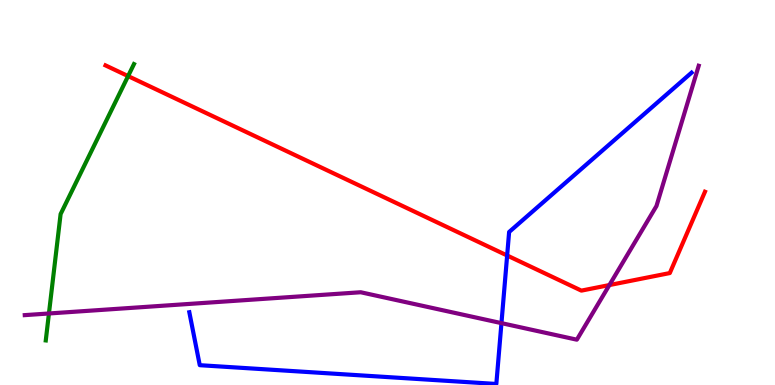[{'lines': ['blue', 'red'], 'intersections': [{'x': 6.54, 'y': 3.36}]}, {'lines': ['green', 'red'], 'intersections': [{'x': 1.65, 'y': 8.02}]}, {'lines': ['purple', 'red'], 'intersections': [{'x': 7.86, 'y': 2.6}]}, {'lines': ['blue', 'green'], 'intersections': []}, {'lines': ['blue', 'purple'], 'intersections': [{'x': 6.47, 'y': 1.61}]}, {'lines': ['green', 'purple'], 'intersections': [{'x': 0.631, 'y': 1.86}]}]